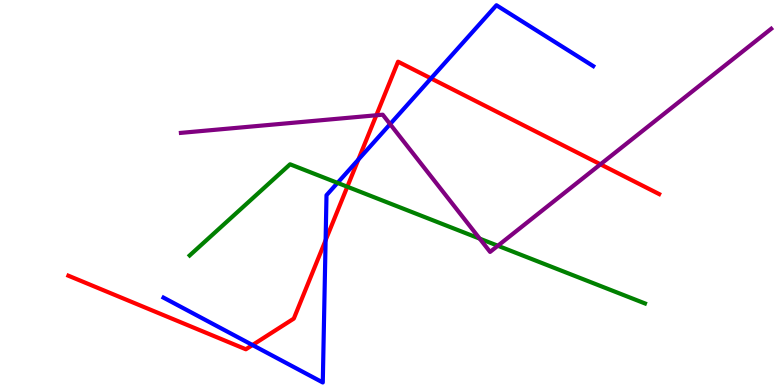[{'lines': ['blue', 'red'], 'intersections': [{'x': 3.26, 'y': 1.04}, {'x': 4.2, 'y': 3.76}, {'x': 4.62, 'y': 5.85}, {'x': 5.56, 'y': 7.96}]}, {'lines': ['green', 'red'], 'intersections': [{'x': 4.48, 'y': 5.15}]}, {'lines': ['purple', 'red'], 'intersections': [{'x': 4.86, 'y': 7.01}, {'x': 7.75, 'y': 5.73}]}, {'lines': ['blue', 'green'], 'intersections': [{'x': 4.36, 'y': 5.25}]}, {'lines': ['blue', 'purple'], 'intersections': [{'x': 5.03, 'y': 6.78}]}, {'lines': ['green', 'purple'], 'intersections': [{'x': 6.19, 'y': 3.8}, {'x': 6.42, 'y': 3.62}]}]